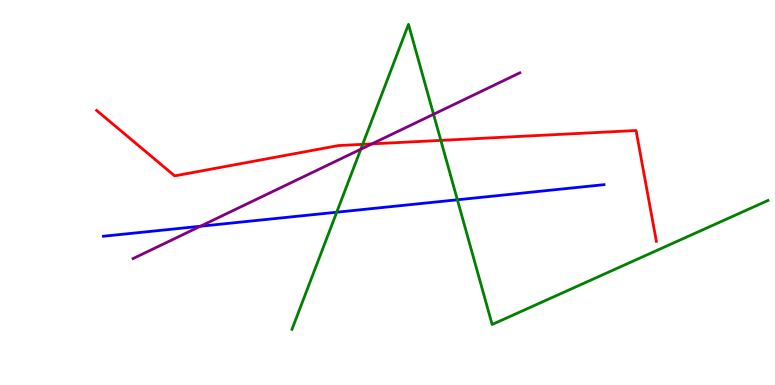[{'lines': ['blue', 'red'], 'intersections': []}, {'lines': ['green', 'red'], 'intersections': [{'x': 4.68, 'y': 6.25}, {'x': 5.69, 'y': 6.35}]}, {'lines': ['purple', 'red'], 'intersections': [{'x': 4.8, 'y': 6.26}]}, {'lines': ['blue', 'green'], 'intersections': [{'x': 4.34, 'y': 4.49}, {'x': 5.9, 'y': 4.81}]}, {'lines': ['blue', 'purple'], 'intersections': [{'x': 2.59, 'y': 4.12}]}, {'lines': ['green', 'purple'], 'intersections': [{'x': 4.66, 'y': 6.12}, {'x': 5.59, 'y': 7.03}]}]